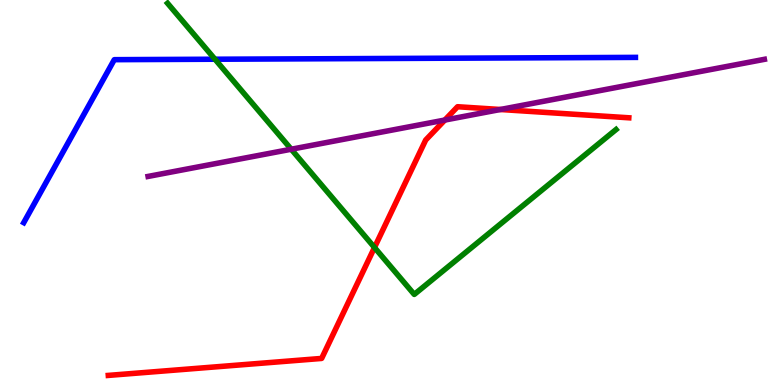[{'lines': ['blue', 'red'], 'intersections': []}, {'lines': ['green', 'red'], 'intersections': [{'x': 4.83, 'y': 3.57}]}, {'lines': ['purple', 'red'], 'intersections': [{'x': 5.74, 'y': 6.88}, {'x': 6.46, 'y': 7.16}]}, {'lines': ['blue', 'green'], 'intersections': [{'x': 2.77, 'y': 8.46}]}, {'lines': ['blue', 'purple'], 'intersections': []}, {'lines': ['green', 'purple'], 'intersections': [{'x': 3.76, 'y': 6.12}]}]